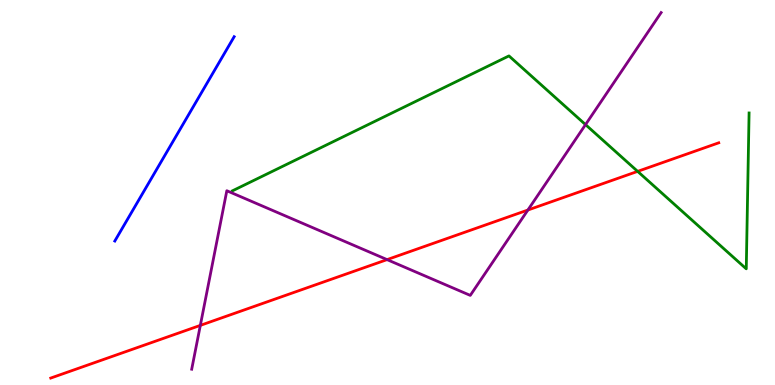[{'lines': ['blue', 'red'], 'intersections': []}, {'lines': ['green', 'red'], 'intersections': [{'x': 8.23, 'y': 5.55}]}, {'lines': ['purple', 'red'], 'intersections': [{'x': 2.58, 'y': 1.55}, {'x': 4.99, 'y': 3.26}, {'x': 6.81, 'y': 4.54}]}, {'lines': ['blue', 'green'], 'intersections': []}, {'lines': ['blue', 'purple'], 'intersections': []}, {'lines': ['green', 'purple'], 'intersections': [{'x': 7.56, 'y': 6.76}]}]